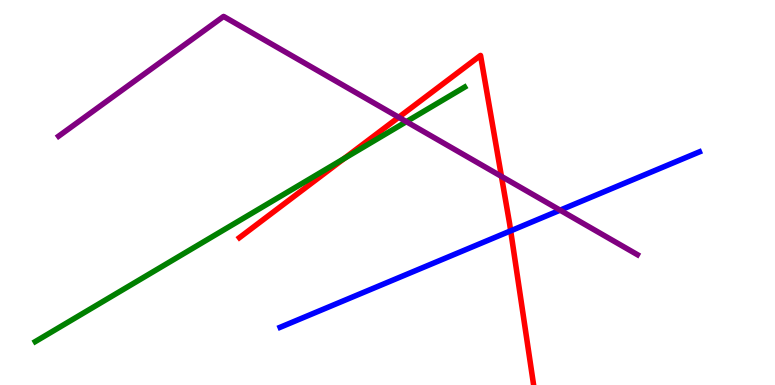[{'lines': ['blue', 'red'], 'intersections': [{'x': 6.59, 'y': 4.0}]}, {'lines': ['green', 'red'], 'intersections': [{'x': 4.44, 'y': 5.88}]}, {'lines': ['purple', 'red'], 'intersections': [{'x': 5.14, 'y': 6.95}, {'x': 6.47, 'y': 5.42}]}, {'lines': ['blue', 'green'], 'intersections': []}, {'lines': ['blue', 'purple'], 'intersections': [{'x': 7.23, 'y': 4.54}]}, {'lines': ['green', 'purple'], 'intersections': [{'x': 5.24, 'y': 6.84}]}]